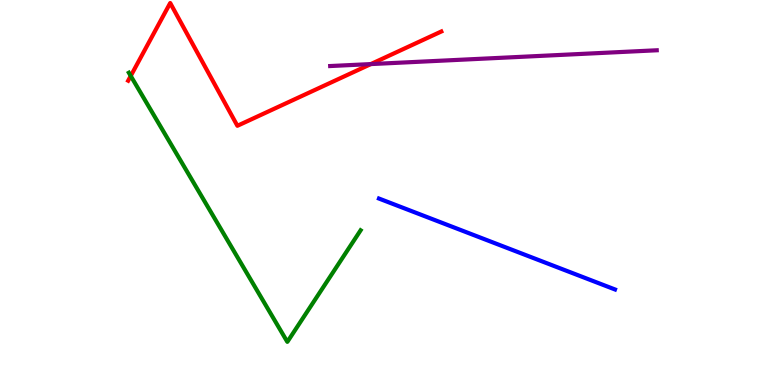[{'lines': ['blue', 'red'], 'intersections': []}, {'lines': ['green', 'red'], 'intersections': [{'x': 1.69, 'y': 8.03}]}, {'lines': ['purple', 'red'], 'intersections': [{'x': 4.79, 'y': 8.34}]}, {'lines': ['blue', 'green'], 'intersections': []}, {'lines': ['blue', 'purple'], 'intersections': []}, {'lines': ['green', 'purple'], 'intersections': []}]